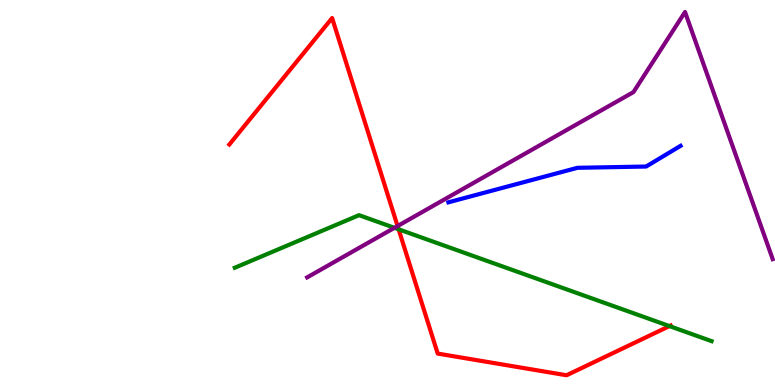[{'lines': ['blue', 'red'], 'intersections': []}, {'lines': ['green', 'red'], 'intersections': [{'x': 5.14, 'y': 4.04}, {'x': 8.64, 'y': 1.53}]}, {'lines': ['purple', 'red'], 'intersections': [{'x': 5.13, 'y': 4.13}]}, {'lines': ['blue', 'green'], 'intersections': []}, {'lines': ['blue', 'purple'], 'intersections': []}, {'lines': ['green', 'purple'], 'intersections': [{'x': 5.09, 'y': 4.08}]}]